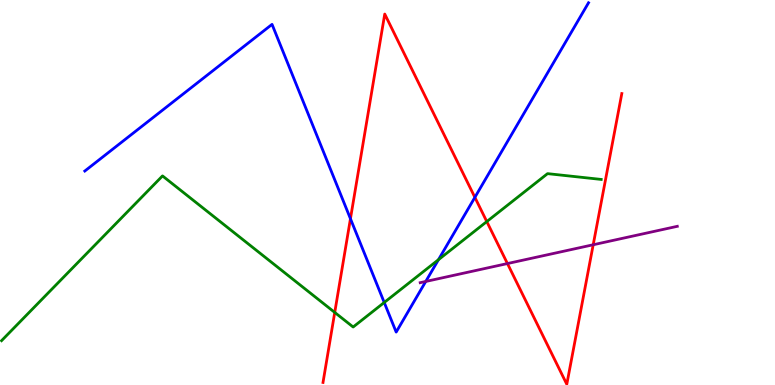[{'lines': ['blue', 'red'], 'intersections': [{'x': 4.52, 'y': 4.32}, {'x': 6.13, 'y': 4.87}]}, {'lines': ['green', 'red'], 'intersections': [{'x': 4.32, 'y': 1.89}, {'x': 6.28, 'y': 4.24}]}, {'lines': ['purple', 'red'], 'intersections': [{'x': 6.55, 'y': 3.15}, {'x': 7.65, 'y': 3.64}]}, {'lines': ['blue', 'green'], 'intersections': [{'x': 4.96, 'y': 2.14}, {'x': 5.66, 'y': 3.25}]}, {'lines': ['blue', 'purple'], 'intersections': [{'x': 5.49, 'y': 2.69}]}, {'lines': ['green', 'purple'], 'intersections': []}]